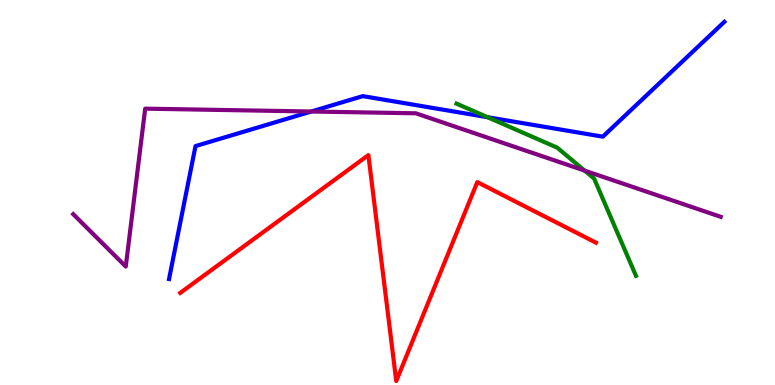[{'lines': ['blue', 'red'], 'intersections': []}, {'lines': ['green', 'red'], 'intersections': []}, {'lines': ['purple', 'red'], 'intersections': []}, {'lines': ['blue', 'green'], 'intersections': [{'x': 6.29, 'y': 6.96}]}, {'lines': ['blue', 'purple'], 'intersections': [{'x': 4.02, 'y': 7.1}]}, {'lines': ['green', 'purple'], 'intersections': [{'x': 7.54, 'y': 5.57}]}]